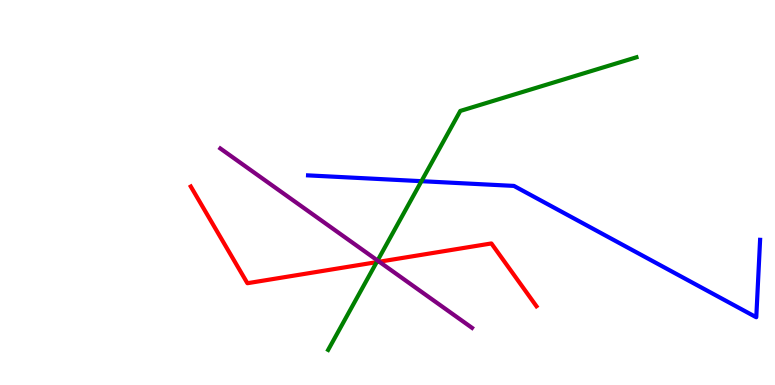[{'lines': ['blue', 'red'], 'intersections': []}, {'lines': ['green', 'red'], 'intersections': [{'x': 4.86, 'y': 3.19}]}, {'lines': ['purple', 'red'], 'intersections': [{'x': 4.89, 'y': 3.2}]}, {'lines': ['blue', 'green'], 'intersections': [{'x': 5.44, 'y': 5.29}]}, {'lines': ['blue', 'purple'], 'intersections': []}, {'lines': ['green', 'purple'], 'intersections': [{'x': 4.87, 'y': 3.23}]}]